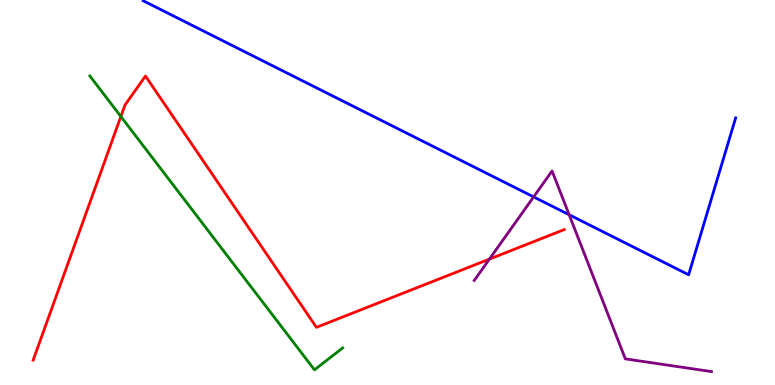[{'lines': ['blue', 'red'], 'intersections': []}, {'lines': ['green', 'red'], 'intersections': [{'x': 1.56, 'y': 6.97}]}, {'lines': ['purple', 'red'], 'intersections': [{'x': 6.32, 'y': 3.27}]}, {'lines': ['blue', 'green'], 'intersections': []}, {'lines': ['blue', 'purple'], 'intersections': [{'x': 6.89, 'y': 4.89}, {'x': 7.34, 'y': 4.42}]}, {'lines': ['green', 'purple'], 'intersections': []}]